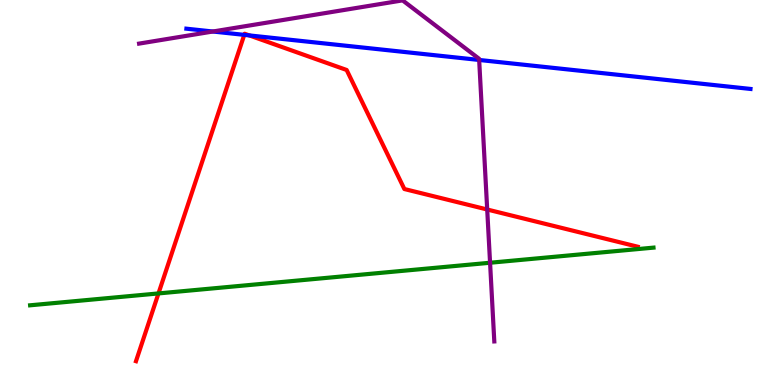[{'lines': ['blue', 'red'], 'intersections': [{'x': 3.15, 'y': 9.09}, {'x': 3.22, 'y': 9.08}]}, {'lines': ['green', 'red'], 'intersections': [{'x': 2.04, 'y': 2.38}]}, {'lines': ['purple', 'red'], 'intersections': [{'x': 6.29, 'y': 4.56}]}, {'lines': ['blue', 'green'], 'intersections': []}, {'lines': ['blue', 'purple'], 'intersections': [{'x': 2.75, 'y': 9.18}, {'x': 6.18, 'y': 8.44}]}, {'lines': ['green', 'purple'], 'intersections': [{'x': 6.32, 'y': 3.18}]}]